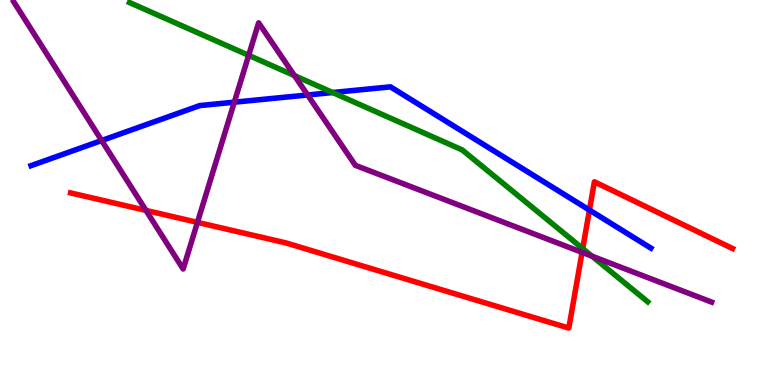[{'lines': ['blue', 'red'], 'intersections': [{'x': 7.61, 'y': 4.54}]}, {'lines': ['green', 'red'], 'intersections': [{'x': 7.52, 'y': 3.54}]}, {'lines': ['purple', 'red'], 'intersections': [{'x': 1.88, 'y': 4.53}, {'x': 2.55, 'y': 4.22}, {'x': 7.51, 'y': 3.45}]}, {'lines': ['blue', 'green'], 'intersections': [{'x': 4.29, 'y': 7.6}]}, {'lines': ['blue', 'purple'], 'intersections': [{'x': 1.31, 'y': 6.35}, {'x': 3.02, 'y': 7.35}, {'x': 3.97, 'y': 7.53}]}, {'lines': ['green', 'purple'], 'intersections': [{'x': 3.21, 'y': 8.56}, {'x': 3.8, 'y': 8.04}, {'x': 7.64, 'y': 3.35}]}]